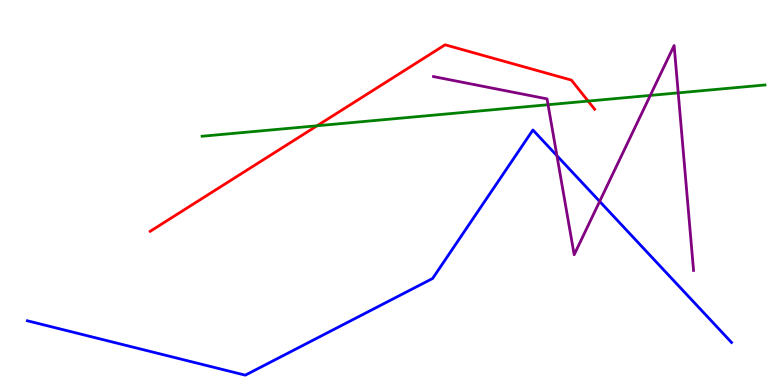[{'lines': ['blue', 'red'], 'intersections': []}, {'lines': ['green', 'red'], 'intersections': [{'x': 4.09, 'y': 6.73}, {'x': 7.59, 'y': 7.37}]}, {'lines': ['purple', 'red'], 'intersections': []}, {'lines': ['blue', 'green'], 'intersections': []}, {'lines': ['blue', 'purple'], 'intersections': [{'x': 7.19, 'y': 5.96}, {'x': 7.74, 'y': 4.77}]}, {'lines': ['green', 'purple'], 'intersections': [{'x': 7.07, 'y': 7.28}, {'x': 8.39, 'y': 7.52}, {'x': 8.75, 'y': 7.59}]}]